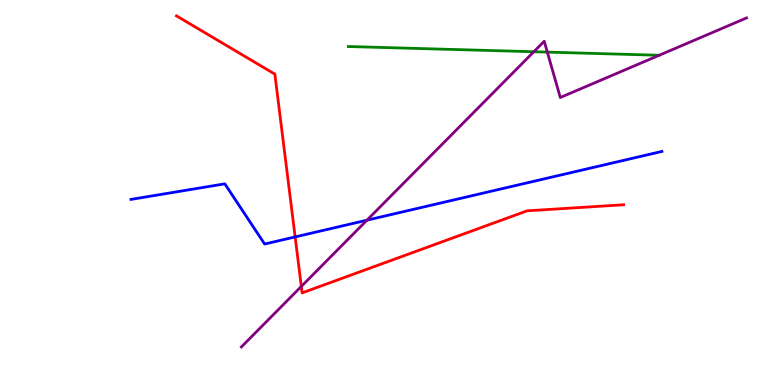[{'lines': ['blue', 'red'], 'intersections': [{'x': 3.81, 'y': 3.85}]}, {'lines': ['green', 'red'], 'intersections': []}, {'lines': ['purple', 'red'], 'intersections': [{'x': 3.89, 'y': 2.56}]}, {'lines': ['blue', 'green'], 'intersections': []}, {'lines': ['blue', 'purple'], 'intersections': [{'x': 4.73, 'y': 4.28}]}, {'lines': ['green', 'purple'], 'intersections': [{'x': 6.89, 'y': 8.66}, {'x': 7.06, 'y': 8.65}]}]